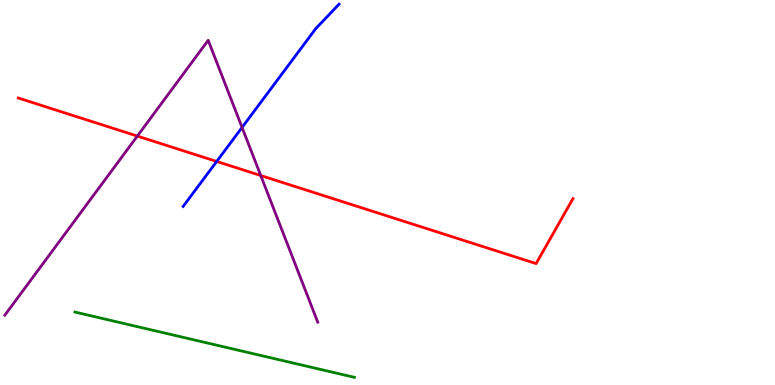[{'lines': ['blue', 'red'], 'intersections': [{'x': 2.8, 'y': 5.81}]}, {'lines': ['green', 'red'], 'intersections': []}, {'lines': ['purple', 'red'], 'intersections': [{'x': 1.77, 'y': 6.47}, {'x': 3.36, 'y': 5.44}]}, {'lines': ['blue', 'green'], 'intersections': []}, {'lines': ['blue', 'purple'], 'intersections': [{'x': 3.12, 'y': 6.69}]}, {'lines': ['green', 'purple'], 'intersections': []}]